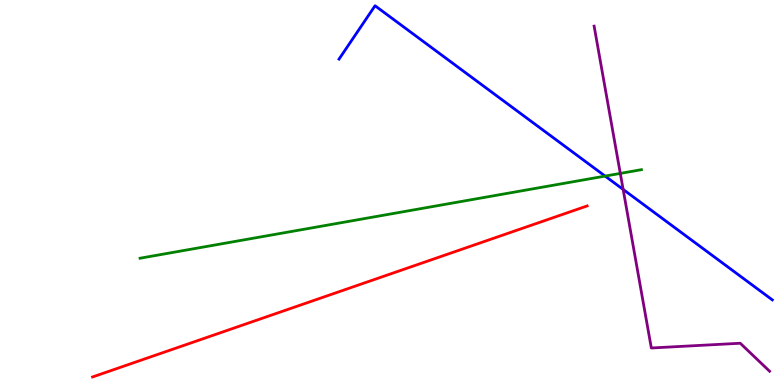[{'lines': ['blue', 'red'], 'intersections': []}, {'lines': ['green', 'red'], 'intersections': []}, {'lines': ['purple', 'red'], 'intersections': []}, {'lines': ['blue', 'green'], 'intersections': [{'x': 7.81, 'y': 5.43}]}, {'lines': ['blue', 'purple'], 'intersections': [{'x': 8.04, 'y': 5.08}]}, {'lines': ['green', 'purple'], 'intersections': [{'x': 8.0, 'y': 5.5}]}]